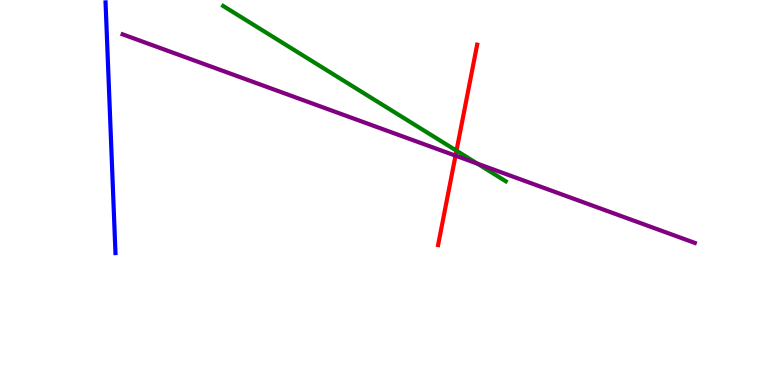[{'lines': ['blue', 'red'], 'intersections': []}, {'lines': ['green', 'red'], 'intersections': [{'x': 5.89, 'y': 6.09}]}, {'lines': ['purple', 'red'], 'intersections': [{'x': 5.88, 'y': 5.96}]}, {'lines': ['blue', 'green'], 'intersections': []}, {'lines': ['blue', 'purple'], 'intersections': []}, {'lines': ['green', 'purple'], 'intersections': [{'x': 6.16, 'y': 5.75}]}]